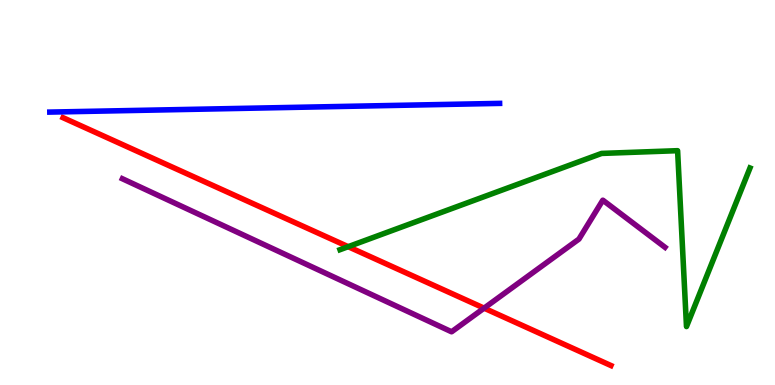[{'lines': ['blue', 'red'], 'intersections': []}, {'lines': ['green', 'red'], 'intersections': [{'x': 4.49, 'y': 3.59}]}, {'lines': ['purple', 'red'], 'intersections': [{'x': 6.25, 'y': 2.0}]}, {'lines': ['blue', 'green'], 'intersections': []}, {'lines': ['blue', 'purple'], 'intersections': []}, {'lines': ['green', 'purple'], 'intersections': []}]